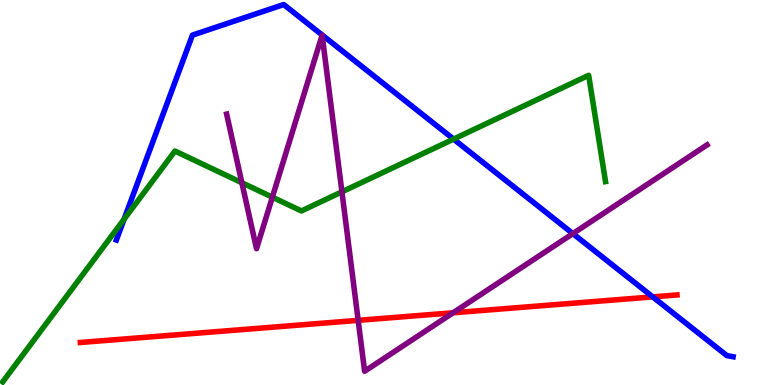[{'lines': ['blue', 'red'], 'intersections': [{'x': 8.42, 'y': 2.29}]}, {'lines': ['green', 'red'], 'intersections': []}, {'lines': ['purple', 'red'], 'intersections': [{'x': 4.62, 'y': 1.68}, {'x': 5.85, 'y': 1.88}]}, {'lines': ['blue', 'green'], 'intersections': [{'x': 1.6, 'y': 4.31}, {'x': 5.85, 'y': 6.39}]}, {'lines': ['blue', 'purple'], 'intersections': [{'x': 7.39, 'y': 3.93}]}, {'lines': ['green', 'purple'], 'intersections': [{'x': 3.12, 'y': 5.25}, {'x': 3.51, 'y': 4.88}, {'x': 4.41, 'y': 5.02}]}]